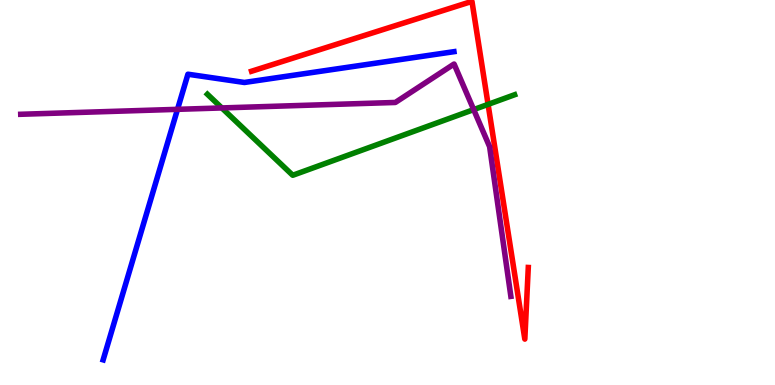[{'lines': ['blue', 'red'], 'intersections': []}, {'lines': ['green', 'red'], 'intersections': [{'x': 6.3, 'y': 7.29}]}, {'lines': ['purple', 'red'], 'intersections': []}, {'lines': ['blue', 'green'], 'intersections': []}, {'lines': ['blue', 'purple'], 'intersections': [{'x': 2.29, 'y': 7.16}]}, {'lines': ['green', 'purple'], 'intersections': [{'x': 2.86, 'y': 7.2}, {'x': 6.11, 'y': 7.15}]}]